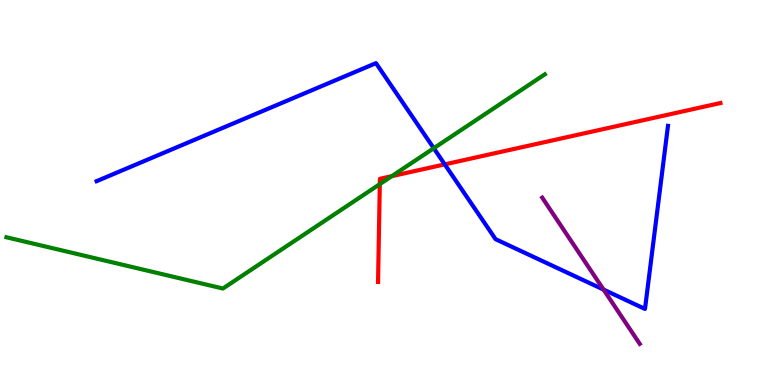[{'lines': ['blue', 'red'], 'intersections': [{'x': 5.74, 'y': 5.73}]}, {'lines': ['green', 'red'], 'intersections': [{'x': 4.9, 'y': 5.22}, {'x': 5.06, 'y': 5.42}]}, {'lines': ['purple', 'red'], 'intersections': []}, {'lines': ['blue', 'green'], 'intersections': [{'x': 5.6, 'y': 6.15}]}, {'lines': ['blue', 'purple'], 'intersections': [{'x': 7.79, 'y': 2.48}]}, {'lines': ['green', 'purple'], 'intersections': []}]